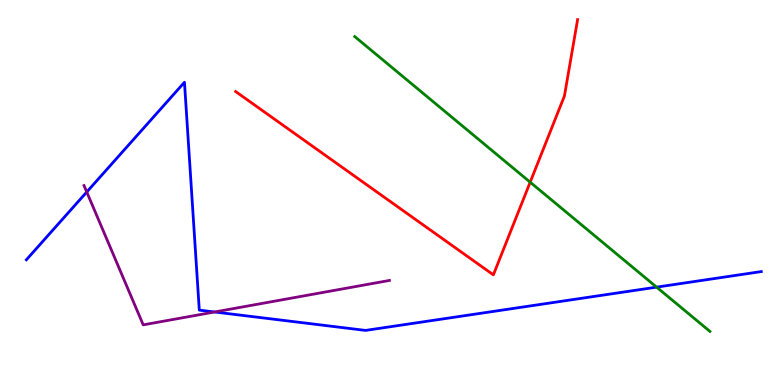[{'lines': ['blue', 'red'], 'intersections': []}, {'lines': ['green', 'red'], 'intersections': [{'x': 6.84, 'y': 5.27}]}, {'lines': ['purple', 'red'], 'intersections': []}, {'lines': ['blue', 'green'], 'intersections': [{'x': 8.47, 'y': 2.54}]}, {'lines': ['blue', 'purple'], 'intersections': [{'x': 1.12, 'y': 5.01}, {'x': 2.77, 'y': 1.9}]}, {'lines': ['green', 'purple'], 'intersections': []}]